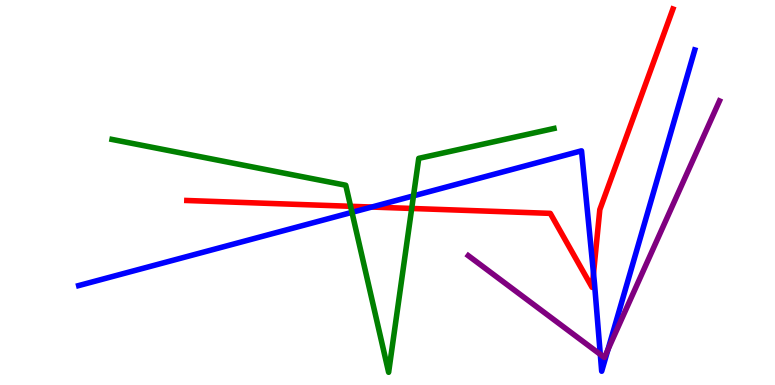[{'lines': ['blue', 'red'], 'intersections': [{'x': 4.8, 'y': 4.62}, {'x': 7.66, 'y': 2.9}]}, {'lines': ['green', 'red'], 'intersections': [{'x': 4.52, 'y': 4.64}, {'x': 5.31, 'y': 4.59}]}, {'lines': ['purple', 'red'], 'intersections': []}, {'lines': ['blue', 'green'], 'intersections': [{'x': 4.54, 'y': 4.48}, {'x': 5.34, 'y': 4.91}]}, {'lines': ['blue', 'purple'], 'intersections': [{'x': 7.75, 'y': 0.795}, {'x': 7.85, 'y': 0.922}]}, {'lines': ['green', 'purple'], 'intersections': []}]